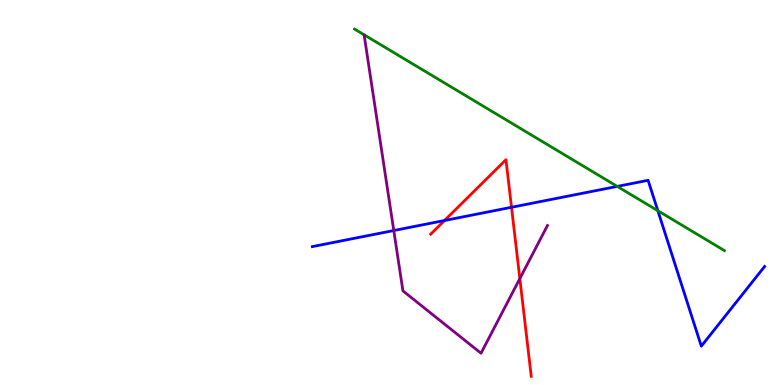[{'lines': ['blue', 'red'], 'intersections': [{'x': 5.74, 'y': 4.27}, {'x': 6.6, 'y': 4.62}]}, {'lines': ['green', 'red'], 'intersections': []}, {'lines': ['purple', 'red'], 'intersections': [{'x': 6.71, 'y': 2.76}]}, {'lines': ['blue', 'green'], 'intersections': [{'x': 7.96, 'y': 5.16}, {'x': 8.49, 'y': 4.53}]}, {'lines': ['blue', 'purple'], 'intersections': [{'x': 5.08, 'y': 4.01}]}, {'lines': ['green', 'purple'], 'intersections': []}]